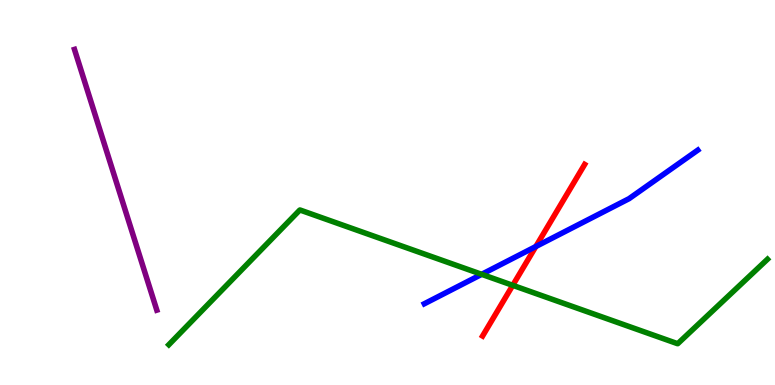[{'lines': ['blue', 'red'], 'intersections': [{'x': 6.91, 'y': 3.6}]}, {'lines': ['green', 'red'], 'intersections': [{'x': 6.62, 'y': 2.59}]}, {'lines': ['purple', 'red'], 'intersections': []}, {'lines': ['blue', 'green'], 'intersections': [{'x': 6.22, 'y': 2.87}]}, {'lines': ['blue', 'purple'], 'intersections': []}, {'lines': ['green', 'purple'], 'intersections': []}]